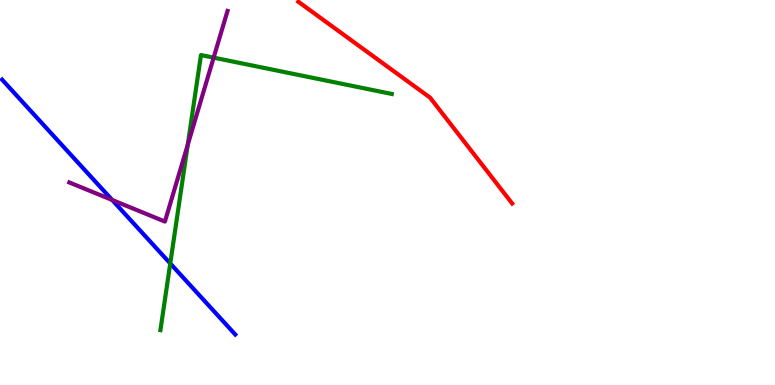[{'lines': ['blue', 'red'], 'intersections': []}, {'lines': ['green', 'red'], 'intersections': []}, {'lines': ['purple', 'red'], 'intersections': []}, {'lines': ['blue', 'green'], 'intersections': [{'x': 2.2, 'y': 3.16}]}, {'lines': ['blue', 'purple'], 'intersections': [{'x': 1.45, 'y': 4.81}]}, {'lines': ['green', 'purple'], 'intersections': [{'x': 2.42, 'y': 6.24}, {'x': 2.76, 'y': 8.5}]}]